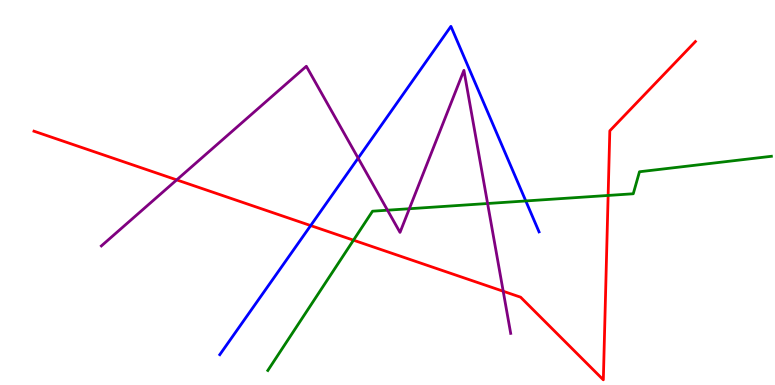[{'lines': ['blue', 'red'], 'intersections': [{'x': 4.01, 'y': 4.14}]}, {'lines': ['green', 'red'], 'intersections': [{'x': 4.56, 'y': 3.76}, {'x': 7.85, 'y': 4.92}]}, {'lines': ['purple', 'red'], 'intersections': [{'x': 2.28, 'y': 5.33}, {'x': 6.49, 'y': 2.44}]}, {'lines': ['blue', 'green'], 'intersections': [{'x': 6.78, 'y': 4.78}]}, {'lines': ['blue', 'purple'], 'intersections': [{'x': 4.62, 'y': 5.89}]}, {'lines': ['green', 'purple'], 'intersections': [{'x': 5.0, 'y': 4.54}, {'x': 5.28, 'y': 4.58}, {'x': 6.29, 'y': 4.71}]}]